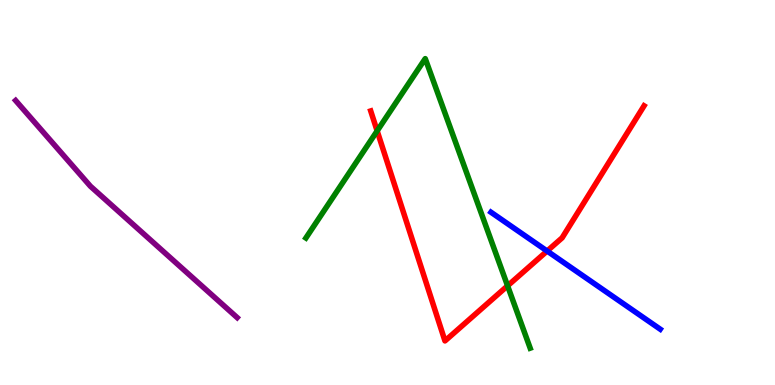[{'lines': ['blue', 'red'], 'intersections': [{'x': 7.06, 'y': 3.48}]}, {'lines': ['green', 'red'], 'intersections': [{'x': 4.87, 'y': 6.6}, {'x': 6.55, 'y': 2.58}]}, {'lines': ['purple', 'red'], 'intersections': []}, {'lines': ['blue', 'green'], 'intersections': []}, {'lines': ['blue', 'purple'], 'intersections': []}, {'lines': ['green', 'purple'], 'intersections': []}]